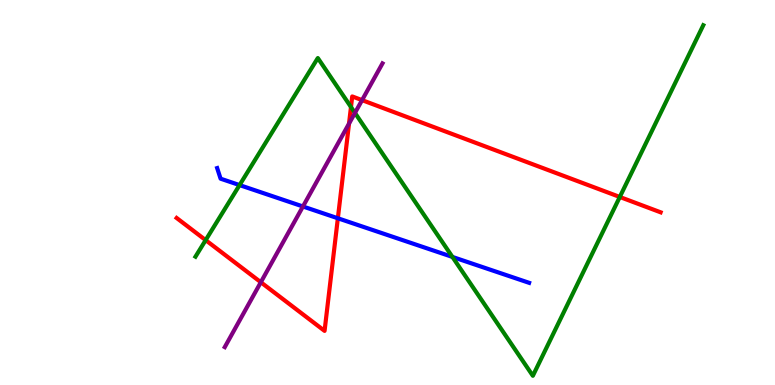[{'lines': ['blue', 'red'], 'intersections': [{'x': 4.36, 'y': 4.33}]}, {'lines': ['green', 'red'], 'intersections': [{'x': 2.65, 'y': 3.76}, {'x': 4.53, 'y': 7.22}, {'x': 8.0, 'y': 4.88}]}, {'lines': ['purple', 'red'], 'intersections': [{'x': 3.37, 'y': 2.67}, {'x': 4.5, 'y': 6.79}, {'x': 4.67, 'y': 7.4}]}, {'lines': ['blue', 'green'], 'intersections': [{'x': 3.09, 'y': 5.19}, {'x': 5.84, 'y': 3.33}]}, {'lines': ['blue', 'purple'], 'intersections': [{'x': 3.91, 'y': 4.64}]}, {'lines': ['green', 'purple'], 'intersections': [{'x': 4.58, 'y': 7.07}]}]